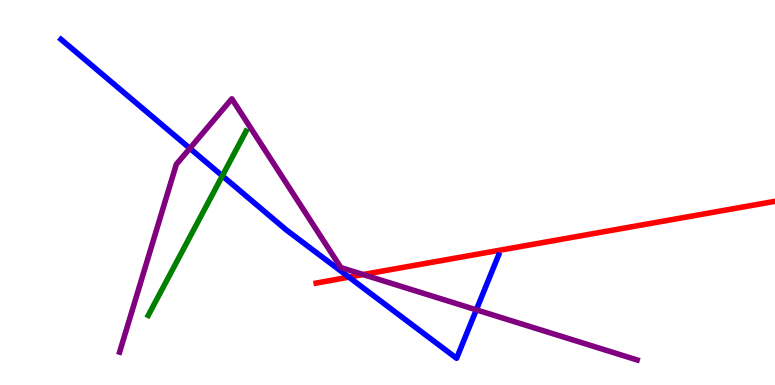[{'lines': ['blue', 'red'], 'intersections': [{'x': 4.5, 'y': 2.8}]}, {'lines': ['green', 'red'], 'intersections': []}, {'lines': ['purple', 'red'], 'intersections': [{'x': 4.69, 'y': 2.87}]}, {'lines': ['blue', 'green'], 'intersections': [{'x': 2.87, 'y': 5.43}]}, {'lines': ['blue', 'purple'], 'intersections': [{'x': 2.45, 'y': 6.15}, {'x': 6.15, 'y': 1.95}]}, {'lines': ['green', 'purple'], 'intersections': []}]